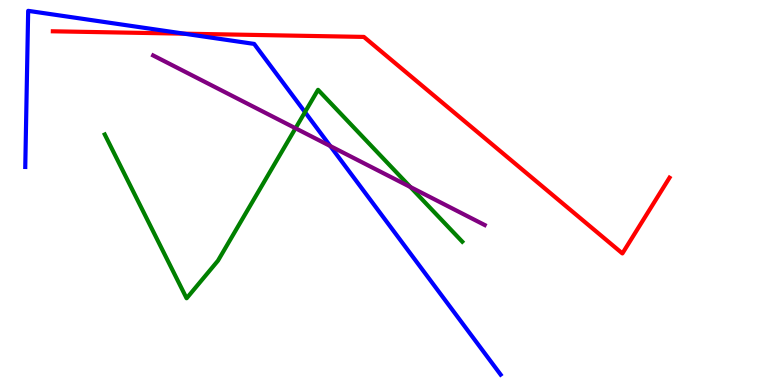[{'lines': ['blue', 'red'], 'intersections': [{'x': 2.38, 'y': 9.13}]}, {'lines': ['green', 'red'], 'intersections': []}, {'lines': ['purple', 'red'], 'intersections': []}, {'lines': ['blue', 'green'], 'intersections': [{'x': 3.94, 'y': 7.09}]}, {'lines': ['blue', 'purple'], 'intersections': [{'x': 4.26, 'y': 6.21}]}, {'lines': ['green', 'purple'], 'intersections': [{'x': 3.81, 'y': 6.67}, {'x': 5.29, 'y': 5.14}]}]